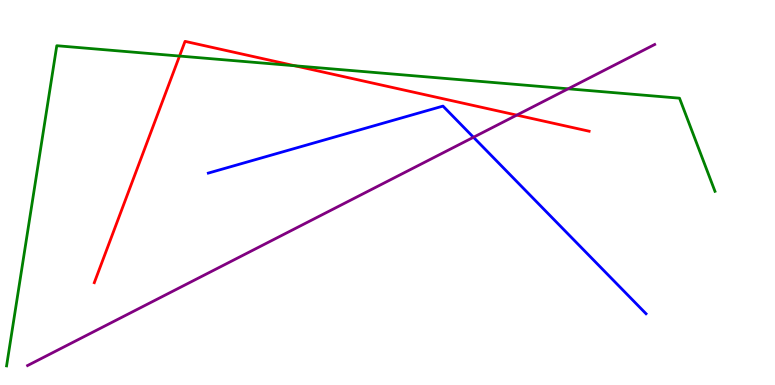[{'lines': ['blue', 'red'], 'intersections': []}, {'lines': ['green', 'red'], 'intersections': [{'x': 2.32, 'y': 8.54}, {'x': 3.8, 'y': 8.29}]}, {'lines': ['purple', 'red'], 'intersections': [{'x': 6.67, 'y': 7.01}]}, {'lines': ['blue', 'green'], 'intersections': []}, {'lines': ['blue', 'purple'], 'intersections': [{'x': 6.11, 'y': 6.43}]}, {'lines': ['green', 'purple'], 'intersections': [{'x': 7.33, 'y': 7.69}]}]